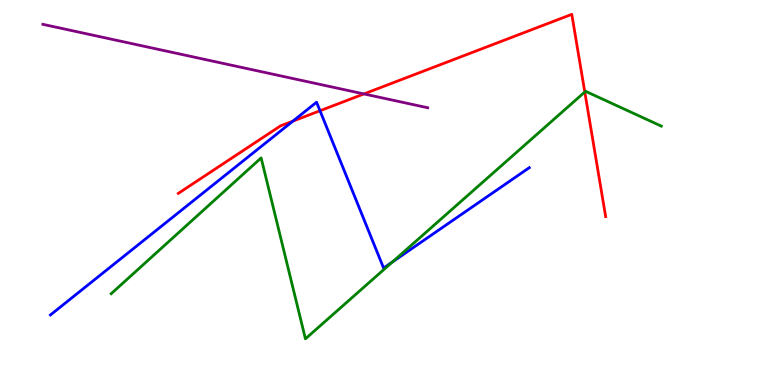[{'lines': ['blue', 'red'], 'intersections': [{'x': 3.78, 'y': 6.85}, {'x': 4.13, 'y': 7.12}]}, {'lines': ['green', 'red'], 'intersections': [{'x': 7.55, 'y': 7.61}]}, {'lines': ['purple', 'red'], 'intersections': [{'x': 4.7, 'y': 7.56}]}, {'lines': ['blue', 'green'], 'intersections': [{'x': 5.06, 'y': 3.2}]}, {'lines': ['blue', 'purple'], 'intersections': []}, {'lines': ['green', 'purple'], 'intersections': []}]